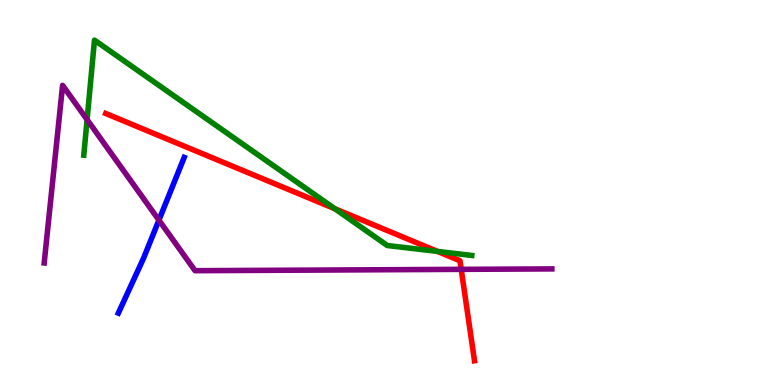[{'lines': ['blue', 'red'], 'intersections': []}, {'lines': ['green', 'red'], 'intersections': [{'x': 4.32, 'y': 4.58}, {'x': 5.65, 'y': 3.47}]}, {'lines': ['purple', 'red'], 'intersections': [{'x': 5.95, 'y': 3.0}]}, {'lines': ['blue', 'green'], 'intersections': []}, {'lines': ['blue', 'purple'], 'intersections': [{'x': 2.05, 'y': 4.28}]}, {'lines': ['green', 'purple'], 'intersections': [{'x': 1.12, 'y': 6.89}]}]